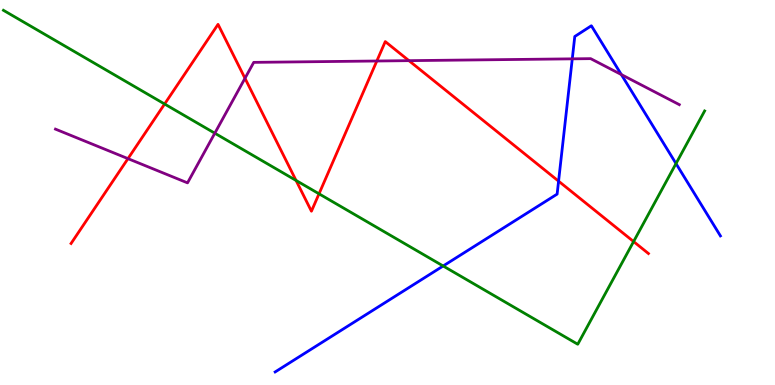[{'lines': ['blue', 'red'], 'intersections': [{'x': 7.21, 'y': 5.29}]}, {'lines': ['green', 'red'], 'intersections': [{'x': 2.12, 'y': 7.3}, {'x': 3.82, 'y': 5.31}, {'x': 4.12, 'y': 4.97}, {'x': 8.18, 'y': 3.73}]}, {'lines': ['purple', 'red'], 'intersections': [{'x': 1.65, 'y': 5.88}, {'x': 3.16, 'y': 7.97}, {'x': 4.86, 'y': 8.42}, {'x': 5.28, 'y': 8.42}]}, {'lines': ['blue', 'green'], 'intersections': [{'x': 5.72, 'y': 3.09}, {'x': 8.72, 'y': 5.75}]}, {'lines': ['blue', 'purple'], 'intersections': [{'x': 7.38, 'y': 8.47}, {'x': 8.02, 'y': 8.06}]}, {'lines': ['green', 'purple'], 'intersections': [{'x': 2.77, 'y': 6.54}]}]